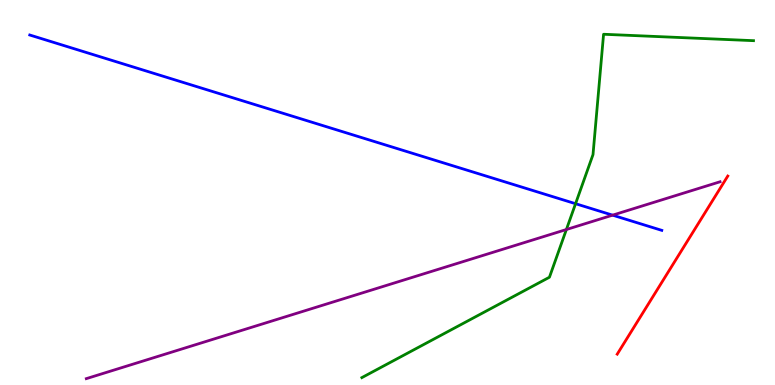[{'lines': ['blue', 'red'], 'intersections': []}, {'lines': ['green', 'red'], 'intersections': []}, {'lines': ['purple', 'red'], 'intersections': []}, {'lines': ['blue', 'green'], 'intersections': [{'x': 7.43, 'y': 4.71}]}, {'lines': ['blue', 'purple'], 'intersections': [{'x': 7.9, 'y': 4.41}]}, {'lines': ['green', 'purple'], 'intersections': [{'x': 7.31, 'y': 4.04}]}]